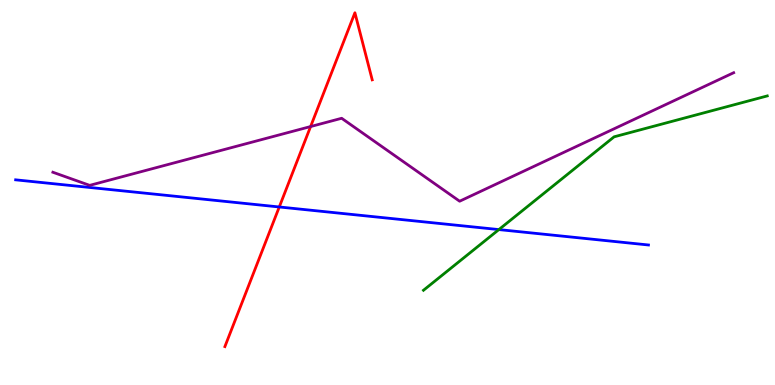[{'lines': ['blue', 'red'], 'intersections': [{'x': 3.6, 'y': 4.62}]}, {'lines': ['green', 'red'], 'intersections': []}, {'lines': ['purple', 'red'], 'intersections': [{'x': 4.01, 'y': 6.71}]}, {'lines': ['blue', 'green'], 'intersections': [{'x': 6.44, 'y': 4.04}]}, {'lines': ['blue', 'purple'], 'intersections': []}, {'lines': ['green', 'purple'], 'intersections': []}]